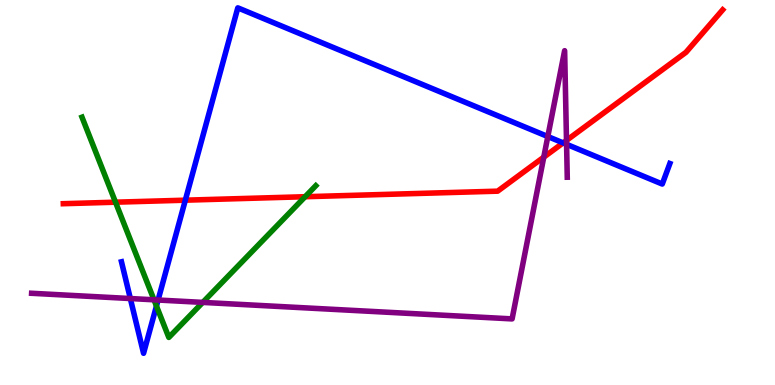[{'lines': ['blue', 'red'], 'intersections': [{'x': 2.39, 'y': 4.8}, {'x': 7.27, 'y': 6.29}]}, {'lines': ['green', 'red'], 'intersections': [{'x': 1.49, 'y': 4.75}, {'x': 3.94, 'y': 4.89}]}, {'lines': ['purple', 'red'], 'intersections': [{'x': 7.02, 'y': 5.92}, {'x': 7.31, 'y': 6.35}]}, {'lines': ['blue', 'green'], 'intersections': [{'x': 2.02, 'y': 2.05}]}, {'lines': ['blue', 'purple'], 'intersections': [{'x': 1.68, 'y': 2.25}, {'x': 2.04, 'y': 2.21}, {'x': 7.07, 'y': 6.45}, {'x': 7.31, 'y': 6.25}]}, {'lines': ['green', 'purple'], 'intersections': [{'x': 1.99, 'y': 2.21}, {'x': 2.62, 'y': 2.15}]}]